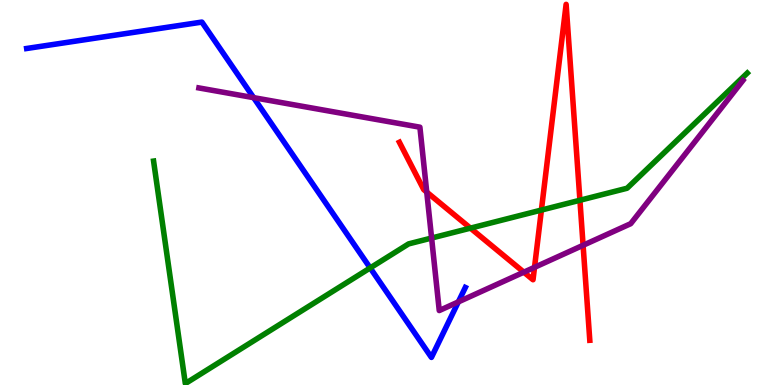[{'lines': ['blue', 'red'], 'intersections': []}, {'lines': ['green', 'red'], 'intersections': [{'x': 6.07, 'y': 4.07}, {'x': 6.99, 'y': 4.54}, {'x': 7.48, 'y': 4.8}]}, {'lines': ['purple', 'red'], 'intersections': [{'x': 5.51, 'y': 5.01}, {'x': 6.76, 'y': 2.93}, {'x': 6.9, 'y': 3.06}, {'x': 7.52, 'y': 3.63}]}, {'lines': ['blue', 'green'], 'intersections': [{'x': 4.78, 'y': 3.04}]}, {'lines': ['blue', 'purple'], 'intersections': [{'x': 3.27, 'y': 7.46}, {'x': 5.91, 'y': 2.16}]}, {'lines': ['green', 'purple'], 'intersections': [{'x': 5.57, 'y': 3.82}]}]